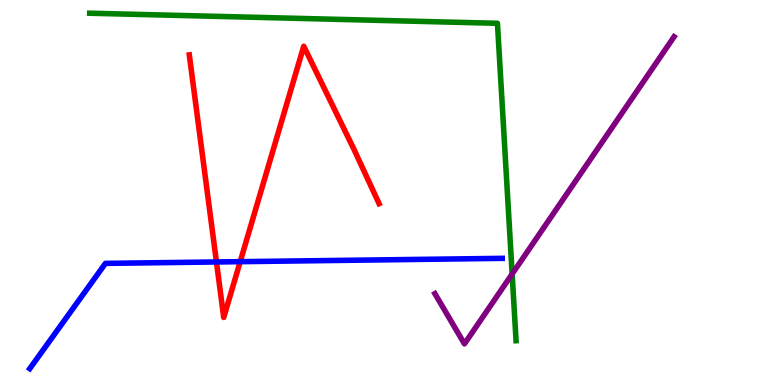[{'lines': ['blue', 'red'], 'intersections': [{'x': 2.79, 'y': 3.2}, {'x': 3.1, 'y': 3.2}]}, {'lines': ['green', 'red'], 'intersections': []}, {'lines': ['purple', 'red'], 'intersections': []}, {'lines': ['blue', 'green'], 'intersections': []}, {'lines': ['blue', 'purple'], 'intersections': []}, {'lines': ['green', 'purple'], 'intersections': [{'x': 6.61, 'y': 2.88}]}]